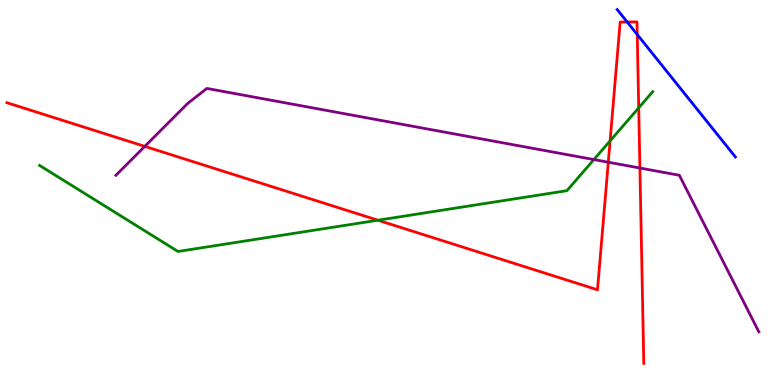[{'lines': ['blue', 'red'], 'intersections': [{'x': 8.09, 'y': 9.43}, {'x': 8.22, 'y': 9.1}]}, {'lines': ['green', 'red'], 'intersections': [{'x': 4.88, 'y': 4.28}, {'x': 7.87, 'y': 6.34}, {'x': 8.24, 'y': 7.2}]}, {'lines': ['purple', 'red'], 'intersections': [{'x': 1.87, 'y': 6.2}, {'x': 7.85, 'y': 5.79}, {'x': 8.26, 'y': 5.64}]}, {'lines': ['blue', 'green'], 'intersections': []}, {'lines': ['blue', 'purple'], 'intersections': []}, {'lines': ['green', 'purple'], 'intersections': [{'x': 7.66, 'y': 5.86}]}]